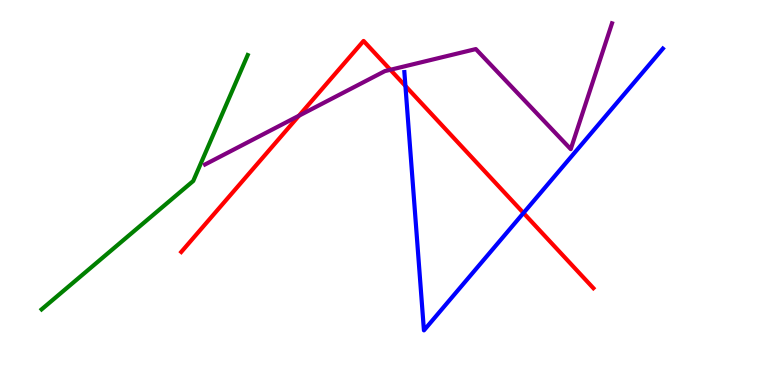[{'lines': ['blue', 'red'], 'intersections': [{'x': 5.23, 'y': 7.77}, {'x': 6.75, 'y': 4.47}]}, {'lines': ['green', 'red'], 'intersections': []}, {'lines': ['purple', 'red'], 'intersections': [{'x': 3.86, 'y': 6.99}, {'x': 5.04, 'y': 8.19}]}, {'lines': ['blue', 'green'], 'intersections': []}, {'lines': ['blue', 'purple'], 'intersections': []}, {'lines': ['green', 'purple'], 'intersections': []}]